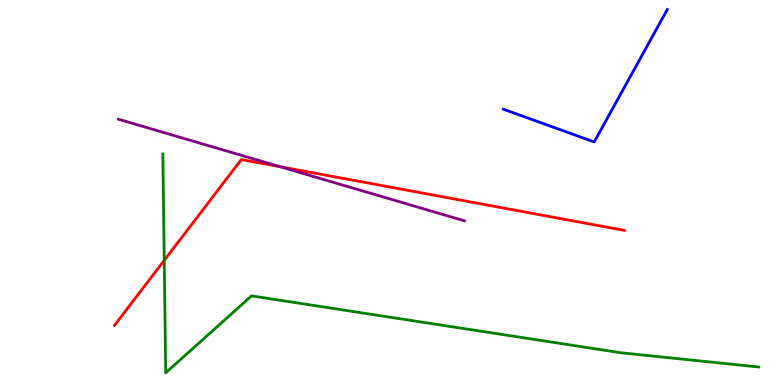[{'lines': ['blue', 'red'], 'intersections': []}, {'lines': ['green', 'red'], 'intersections': [{'x': 2.12, 'y': 3.24}]}, {'lines': ['purple', 'red'], 'intersections': [{'x': 3.62, 'y': 5.67}]}, {'lines': ['blue', 'green'], 'intersections': []}, {'lines': ['blue', 'purple'], 'intersections': []}, {'lines': ['green', 'purple'], 'intersections': []}]